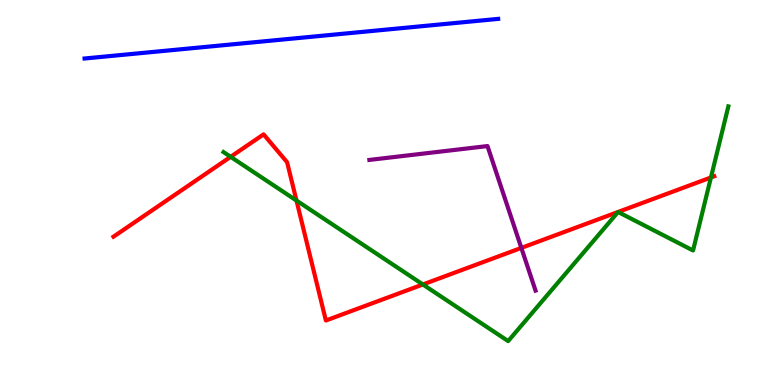[{'lines': ['blue', 'red'], 'intersections': []}, {'lines': ['green', 'red'], 'intersections': [{'x': 2.98, 'y': 5.93}, {'x': 3.83, 'y': 4.79}, {'x': 5.46, 'y': 2.61}, {'x': 9.17, 'y': 5.39}]}, {'lines': ['purple', 'red'], 'intersections': [{'x': 6.73, 'y': 3.56}]}, {'lines': ['blue', 'green'], 'intersections': []}, {'lines': ['blue', 'purple'], 'intersections': []}, {'lines': ['green', 'purple'], 'intersections': []}]